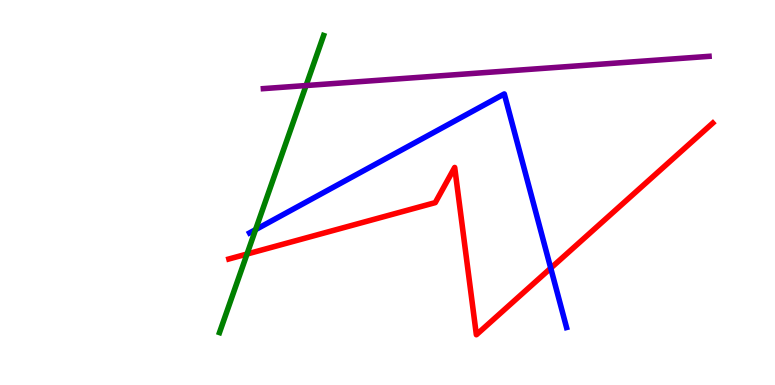[{'lines': ['blue', 'red'], 'intersections': [{'x': 7.11, 'y': 3.03}]}, {'lines': ['green', 'red'], 'intersections': [{'x': 3.19, 'y': 3.4}]}, {'lines': ['purple', 'red'], 'intersections': []}, {'lines': ['blue', 'green'], 'intersections': [{'x': 3.3, 'y': 4.03}]}, {'lines': ['blue', 'purple'], 'intersections': []}, {'lines': ['green', 'purple'], 'intersections': [{'x': 3.95, 'y': 7.78}]}]